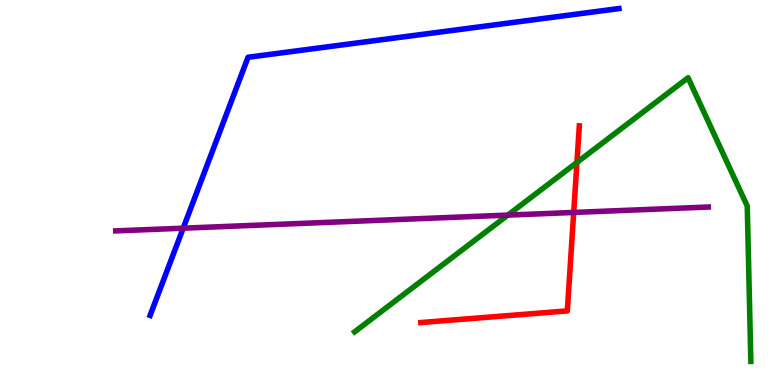[{'lines': ['blue', 'red'], 'intersections': []}, {'lines': ['green', 'red'], 'intersections': [{'x': 7.44, 'y': 5.78}]}, {'lines': ['purple', 'red'], 'intersections': [{'x': 7.4, 'y': 4.48}]}, {'lines': ['blue', 'green'], 'intersections': []}, {'lines': ['blue', 'purple'], 'intersections': [{'x': 2.36, 'y': 4.07}]}, {'lines': ['green', 'purple'], 'intersections': [{'x': 6.55, 'y': 4.41}]}]